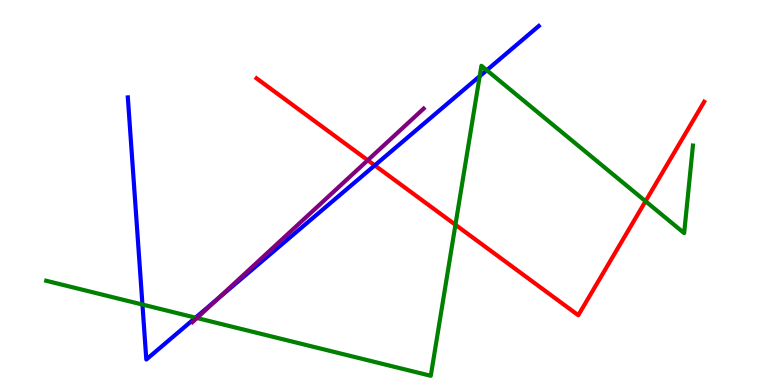[{'lines': ['blue', 'red'], 'intersections': [{'x': 4.84, 'y': 5.7}]}, {'lines': ['green', 'red'], 'intersections': [{'x': 5.88, 'y': 4.16}, {'x': 8.33, 'y': 4.77}]}, {'lines': ['purple', 'red'], 'intersections': [{'x': 4.75, 'y': 5.84}]}, {'lines': ['blue', 'green'], 'intersections': [{'x': 1.84, 'y': 2.09}, {'x': 2.52, 'y': 1.75}, {'x': 6.19, 'y': 8.02}, {'x': 6.28, 'y': 8.18}]}, {'lines': ['blue', 'purple'], 'intersections': [{'x': 2.8, 'y': 2.23}]}, {'lines': ['green', 'purple'], 'intersections': [{'x': 2.54, 'y': 1.74}]}]